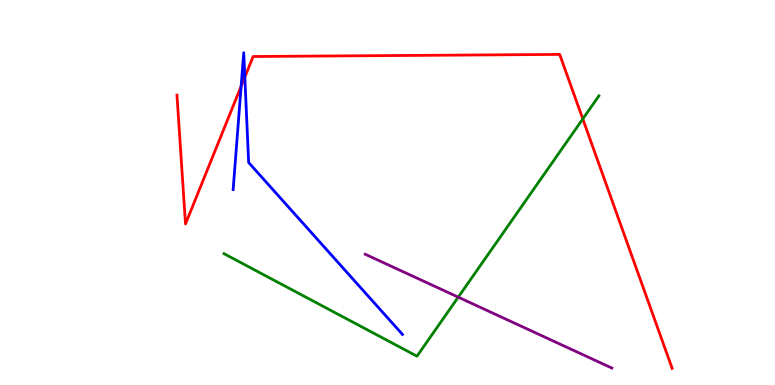[{'lines': ['blue', 'red'], 'intersections': [{'x': 3.11, 'y': 7.76}, {'x': 3.16, 'y': 8.0}]}, {'lines': ['green', 'red'], 'intersections': [{'x': 7.52, 'y': 6.91}]}, {'lines': ['purple', 'red'], 'intersections': []}, {'lines': ['blue', 'green'], 'intersections': []}, {'lines': ['blue', 'purple'], 'intersections': []}, {'lines': ['green', 'purple'], 'intersections': [{'x': 5.91, 'y': 2.28}]}]